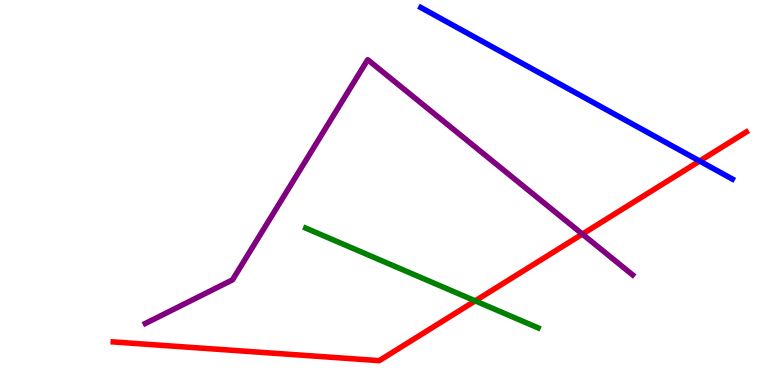[{'lines': ['blue', 'red'], 'intersections': [{'x': 9.03, 'y': 5.82}]}, {'lines': ['green', 'red'], 'intersections': [{'x': 6.13, 'y': 2.19}]}, {'lines': ['purple', 'red'], 'intersections': [{'x': 7.51, 'y': 3.92}]}, {'lines': ['blue', 'green'], 'intersections': []}, {'lines': ['blue', 'purple'], 'intersections': []}, {'lines': ['green', 'purple'], 'intersections': []}]